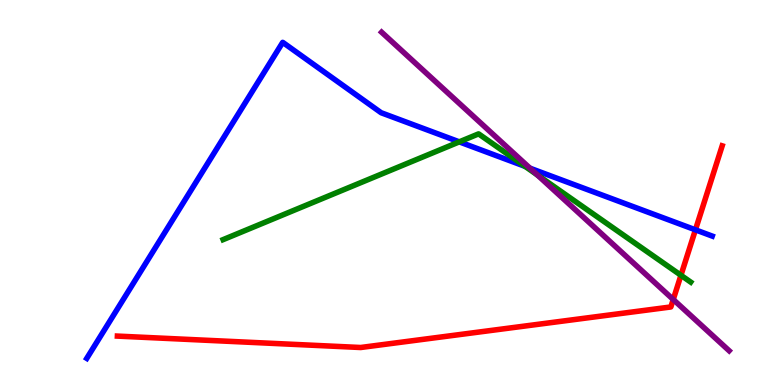[{'lines': ['blue', 'red'], 'intersections': [{'x': 8.97, 'y': 4.03}]}, {'lines': ['green', 'red'], 'intersections': [{'x': 8.79, 'y': 2.85}]}, {'lines': ['purple', 'red'], 'intersections': [{'x': 8.69, 'y': 2.22}]}, {'lines': ['blue', 'green'], 'intersections': [{'x': 5.93, 'y': 6.32}, {'x': 6.78, 'y': 5.68}]}, {'lines': ['blue', 'purple'], 'intersections': [{'x': 6.84, 'y': 5.63}]}, {'lines': ['green', 'purple'], 'intersections': [{'x': 6.93, 'y': 5.46}]}]